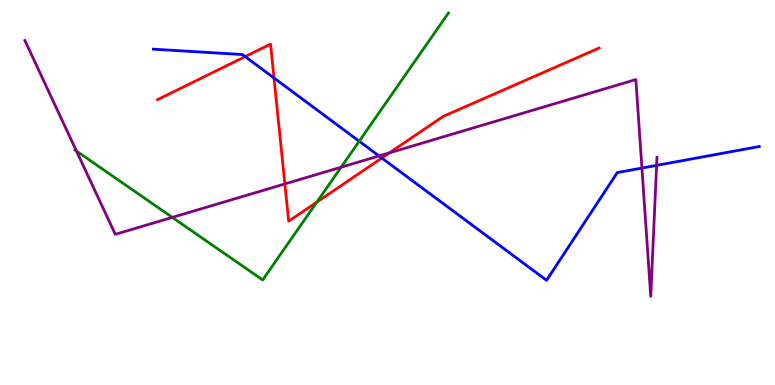[{'lines': ['blue', 'red'], 'intersections': [{'x': 3.16, 'y': 8.53}, {'x': 3.54, 'y': 7.97}, {'x': 4.93, 'y': 5.9}]}, {'lines': ['green', 'red'], 'intersections': [{'x': 4.09, 'y': 4.75}]}, {'lines': ['purple', 'red'], 'intersections': [{'x': 3.68, 'y': 5.22}, {'x': 5.03, 'y': 6.03}]}, {'lines': ['blue', 'green'], 'intersections': [{'x': 4.63, 'y': 6.33}]}, {'lines': ['blue', 'purple'], 'intersections': [{'x': 4.89, 'y': 5.95}, {'x': 8.28, 'y': 5.63}, {'x': 8.47, 'y': 5.7}]}, {'lines': ['green', 'purple'], 'intersections': [{'x': 0.986, 'y': 6.08}, {'x': 2.22, 'y': 4.35}, {'x': 4.4, 'y': 5.66}]}]